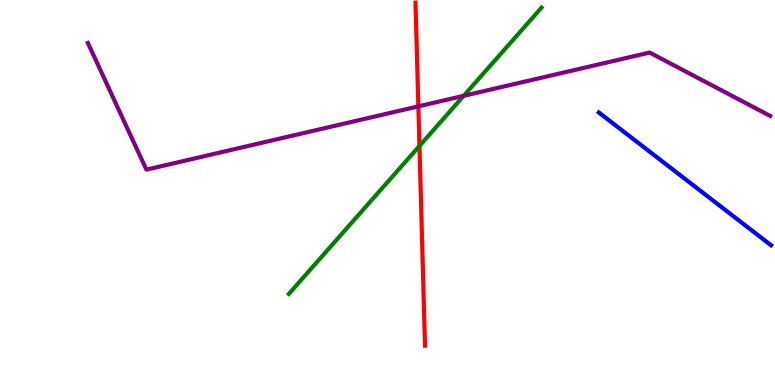[{'lines': ['blue', 'red'], 'intersections': []}, {'lines': ['green', 'red'], 'intersections': [{'x': 5.41, 'y': 6.21}]}, {'lines': ['purple', 'red'], 'intersections': [{'x': 5.4, 'y': 7.24}]}, {'lines': ['blue', 'green'], 'intersections': []}, {'lines': ['blue', 'purple'], 'intersections': []}, {'lines': ['green', 'purple'], 'intersections': [{'x': 5.98, 'y': 7.51}]}]